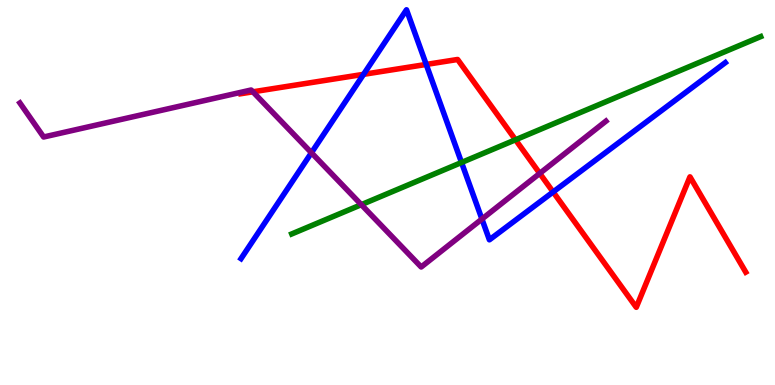[{'lines': ['blue', 'red'], 'intersections': [{'x': 4.69, 'y': 8.07}, {'x': 5.5, 'y': 8.33}, {'x': 7.14, 'y': 5.01}]}, {'lines': ['green', 'red'], 'intersections': [{'x': 6.65, 'y': 6.37}]}, {'lines': ['purple', 'red'], 'intersections': [{'x': 3.26, 'y': 7.62}, {'x': 6.96, 'y': 5.5}]}, {'lines': ['blue', 'green'], 'intersections': [{'x': 5.96, 'y': 5.78}]}, {'lines': ['blue', 'purple'], 'intersections': [{'x': 4.02, 'y': 6.03}, {'x': 6.22, 'y': 4.31}]}, {'lines': ['green', 'purple'], 'intersections': [{'x': 4.66, 'y': 4.68}]}]